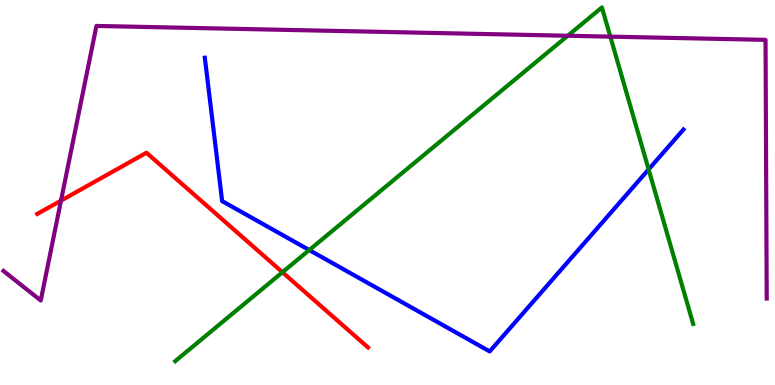[{'lines': ['blue', 'red'], 'intersections': []}, {'lines': ['green', 'red'], 'intersections': [{'x': 3.64, 'y': 2.93}]}, {'lines': ['purple', 'red'], 'intersections': [{'x': 0.787, 'y': 4.79}]}, {'lines': ['blue', 'green'], 'intersections': [{'x': 3.99, 'y': 3.51}, {'x': 8.37, 'y': 5.6}]}, {'lines': ['blue', 'purple'], 'intersections': []}, {'lines': ['green', 'purple'], 'intersections': [{'x': 7.33, 'y': 9.07}, {'x': 7.88, 'y': 9.05}]}]